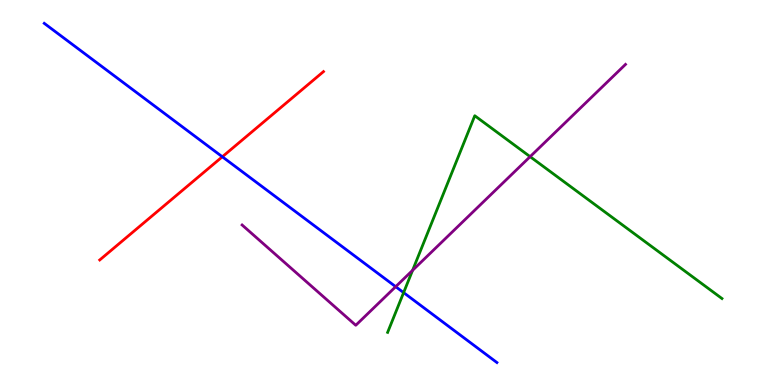[{'lines': ['blue', 'red'], 'intersections': [{'x': 2.87, 'y': 5.93}]}, {'lines': ['green', 'red'], 'intersections': []}, {'lines': ['purple', 'red'], 'intersections': []}, {'lines': ['blue', 'green'], 'intersections': [{'x': 5.21, 'y': 2.4}]}, {'lines': ['blue', 'purple'], 'intersections': [{'x': 5.11, 'y': 2.55}]}, {'lines': ['green', 'purple'], 'intersections': [{'x': 5.32, 'y': 2.98}, {'x': 6.84, 'y': 5.93}]}]